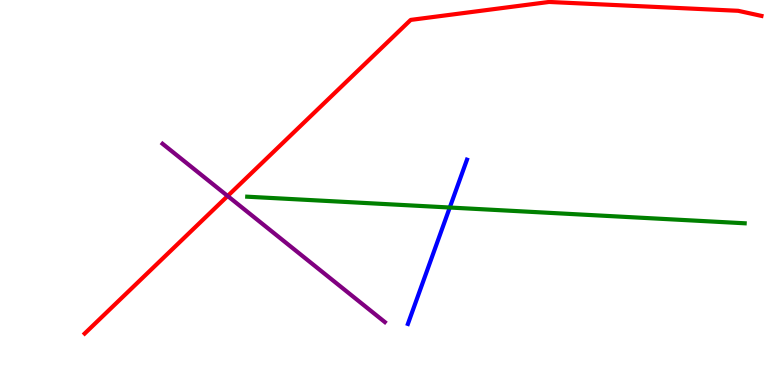[{'lines': ['blue', 'red'], 'intersections': []}, {'lines': ['green', 'red'], 'intersections': []}, {'lines': ['purple', 'red'], 'intersections': [{'x': 2.94, 'y': 4.91}]}, {'lines': ['blue', 'green'], 'intersections': [{'x': 5.8, 'y': 4.61}]}, {'lines': ['blue', 'purple'], 'intersections': []}, {'lines': ['green', 'purple'], 'intersections': []}]